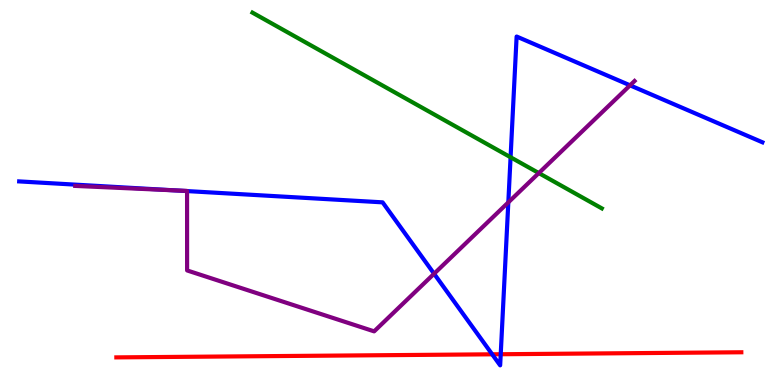[{'lines': ['blue', 'red'], 'intersections': [{'x': 6.35, 'y': 0.797}, {'x': 6.46, 'y': 0.799}]}, {'lines': ['green', 'red'], 'intersections': []}, {'lines': ['purple', 'red'], 'intersections': []}, {'lines': ['blue', 'green'], 'intersections': [{'x': 6.59, 'y': 5.92}]}, {'lines': ['blue', 'purple'], 'intersections': [{'x': 2.27, 'y': 5.05}, {'x': 2.41, 'y': 5.04}, {'x': 5.6, 'y': 2.89}, {'x': 6.56, 'y': 4.74}, {'x': 8.13, 'y': 7.78}]}, {'lines': ['green', 'purple'], 'intersections': [{'x': 6.95, 'y': 5.5}]}]